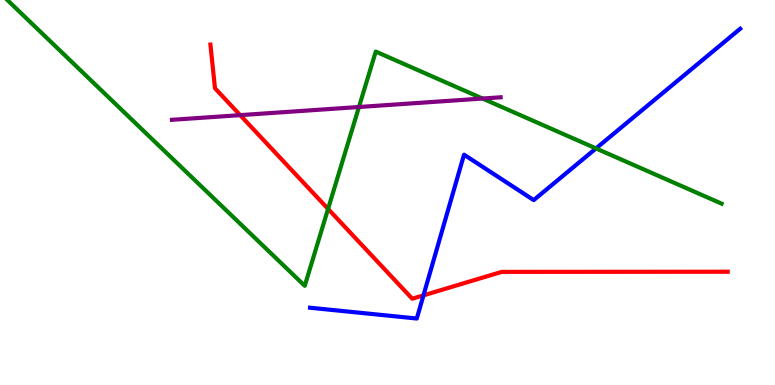[{'lines': ['blue', 'red'], 'intersections': [{'x': 5.46, 'y': 2.33}]}, {'lines': ['green', 'red'], 'intersections': [{'x': 4.23, 'y': 4.57}]}, {'lines': ['purple', 'red'], 'intersections': [{'x': 3.1, 'y': 7.01}]}, {'lines': ['blue', 'green'], 'intersections': [{'x': 7.69, 'y': 6.14}]}, {'lines': ['blue', 'purple'], 'intersections': []}, {'lines': ['green', 'purple'], 'intersections': [{'x': 4.63, 'y': 7.22}, {'x': 6.23, 'y': 7.44}]}]